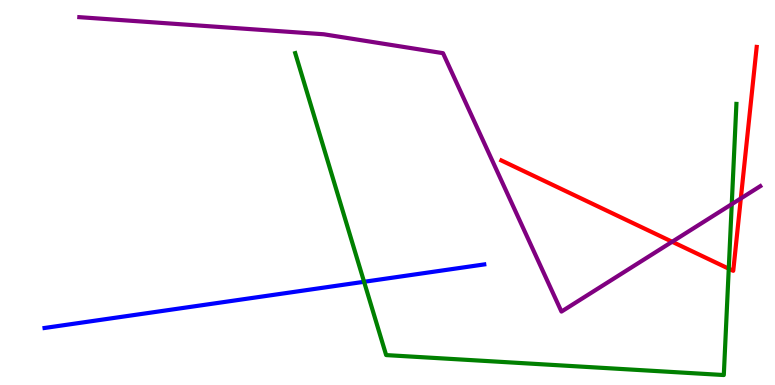[{'lines': ['blue', 'red'], 'intersections': []}, {'lines': ['green', 'red'], 'intersections': [{'x': 9.4, 'y': 3.02}]}, {'lines': ['purple', 'red'], 'intersections': [{'x': 8.67, 'y': 3.72}, {'x': 9.56, 'y': 4.85}]}, {'lines': ['blue', 'green'], 'intersections': [{'x': 4.7, 'y': 2.68}]}, {'lines': ['blue', 'purple'], 'intersections': []}, {'lines': ['green', 'purple'], 'intersections': [{'x': 9.44, 'y': 4.7}]}]